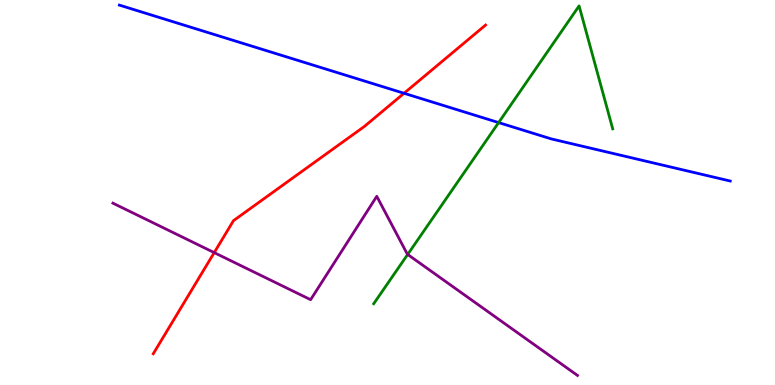[{'lines': ['blue', 'red'], 'intersections': [{'x': 5.21, 'y': 7.58}]}, {'lines': ['green', 'red'], 'intersections': []}, {'lines': ['purple', 'red'], 'intersections': [{'x': 2.76, 'y': 3.44}]}, {'lines': ['blue', 'green'], 'intersections': [{'x': 6.43, 'y': 6.82}]}, {'lines': ['blue', 'purple'], 'intersections': []}, {'lines': ['green', 'purple'], 'intersections': [{'x': 5.26, 'y': 3.39}]}]